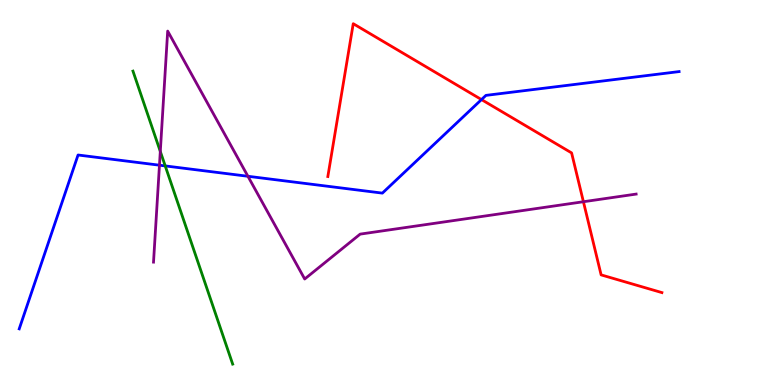[{'lines': ['blue', 'red'], 'intersections': [{'x': 6.21, 'y': 7.41}]}, {'lines': ['green', 'red'], 'intersections': []}, {'lines': ['purple', 'red'], 'intersections': [{'x': 7.53, 'y': 4.76}]}, {'lines': ['blue', 'green'], 'intersections': [{'x': 2.13, 'y': 5.69}]}, {'lines': ['blue', 'purple'], 'intersections': [{'x': 2.06, 'y': 5.71}, {'x': 3.2, 'y': 5.42}]}, {'lines': ['green', 'purple'], 'intersections': [{'x': 2.07, 'y': 6.07}]}]